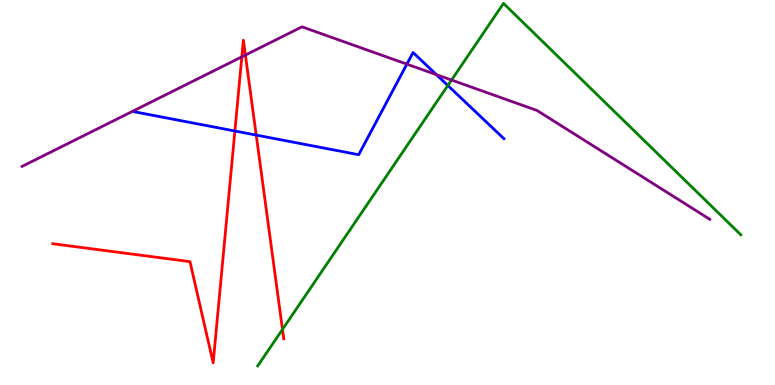[{'lines': ['blue', 'red'], 'intersections': [{'x': 3.03, 'y': 6.6}, {'x': 3.31, 'y': 6.49}]}, {'lines': ['green', 'red'], 'intersections': [{'x': 3.64, 'y': 1.44}]}, {'lines': ['purple', 'red'], 'intersections': [{'x': 3.12, 'y': 8.52}, {'x': 3.17, 'y': 8.57}]}, {'lines': ['blue', 'green'], 'intersections': [{'x': 5.78, 'y': 7.78}]}, {'lines': ['blue', 'purple'], 'intersections': [{'x': 5.25, 'y': 8.33}, {'x': 5.63, 'y': 8.06}]}, {'lines': ['green', 'purple'], 'intersections': [{'x': 5.83, 'y': 7.92}]}]